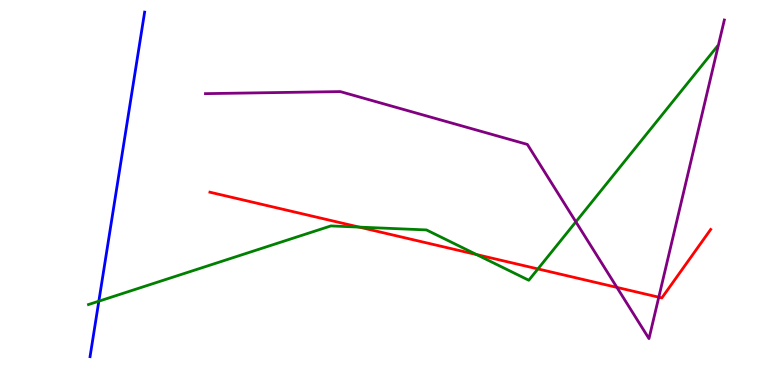[{'lines': ['blue', 'red'], 'intersections': []}, {'lines': ['green', 'red'], 'intersections': [{'x': 4.63, 'y': 4.1}, {'x': 6.15, 'y': 3.39}, {'x': 6.94, 'y': 3.02}]}, {'lines': ['purple', 'red'], 'intersections': [{'x': 7.96, 'y': 2.54}, {'x': 8.5, 'y': 2.28}]}, {'lines': ['blue', 'green'], 'intersections': [{'x': 1.28, 'y': 2.18}]}, {'lines': ['blue', 'purple'], 'intersections': []}, {'lines': ['green', 'purple'], 'intersections': [{'x': 7.43, 'y': 4.24}]}]